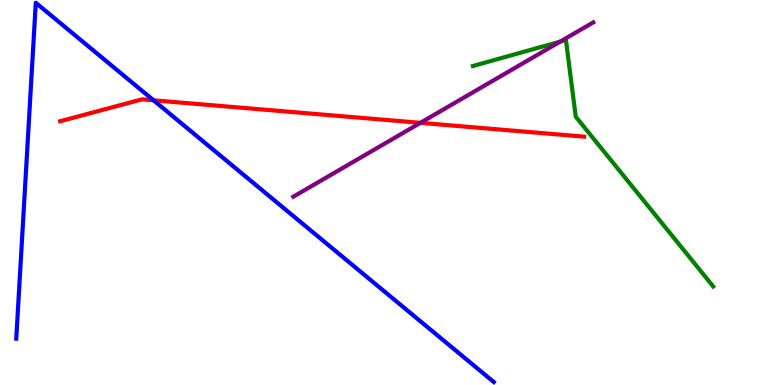[{'lines': ['blue', 'red'], 'intersections': [{'x': 1.98, 'y': 7.39}]}, {'lines': ['green', 'red'], 'intersections': []}, {'lines': ['purple', 'red'], 'intersections': [{'x': 5.42, 'y': 6.81}]}, {'lines': ['blue', 'green'], 'intersections': []}, {'lines': ['blue', 'purple'], 'intersections': []}, {'lines': ['green', 'purple'], 'intersections': [{'x': 7.23, 'y': 8.92}]}]